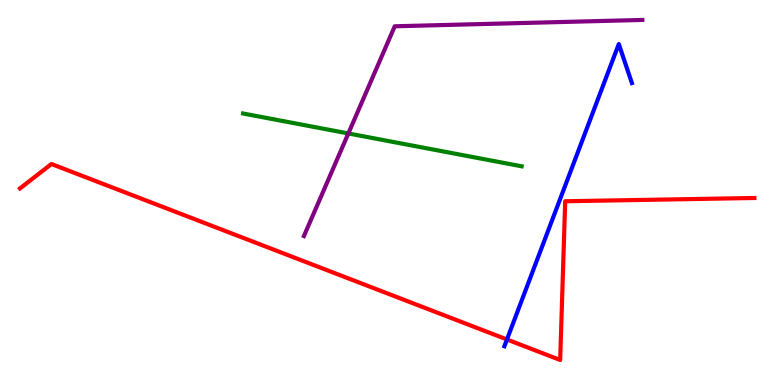[{'lines': ['blue', 'red'], 'intersections': [{'x': 6.54, 'y': 1.18}]}, {'lines': ['green', 'red'], 'intersections': []}, {'lines': ['purple', 'red'], 'intersections': []}, {'lines': ['blue', 'green'], 'intersections': []}, {'lines': ['blue', 'purple'], 'intersections': []}, {'lines': ['green', 'purple'], 'intersections': [{'x': 4.49, 'y': 6.53}]}]